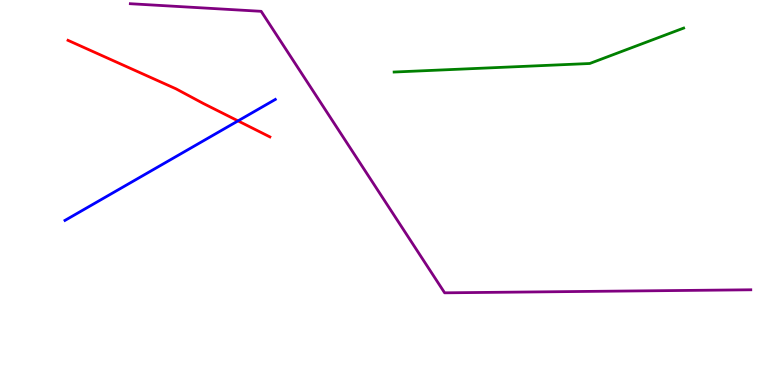[{'lines': ['blue', 'red'], 'intersections': [{'x': 3.07, 'y': 6.86}]}, {'lines': ['green', 'red'], 'intersections': []}, {'lines': ['purple', 'red'], 'intersections': []}, {'lines': ['blue', 'green'], 'intersections': []}, {'lines': ['blue', 'purple'], 'intersections': []}, {'lines': ['green', 'purple'], 'intersections': []}]